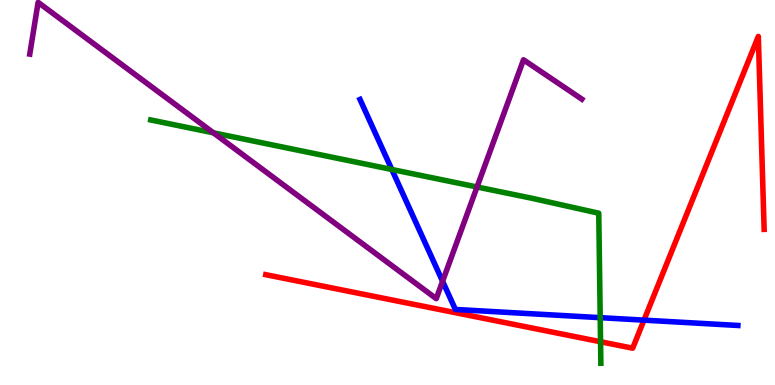[{'lines': ['blue', 'red'], 'intersections': [{'x': 8.31, 'y': 1.68}]}, {'lines': ['green', 'red'], 'intersections': [{'x': 7.75, 'y': 1.12}]}, {'lines': ['purple', 'red'], 'intersections': []}, {'lines': ['blue', 'green'], 'intersections': [{'x': 5.06, 'y': 5.6}, {'x': 7.74, 'y': 1.75}]}, {'lines': ['blue', 'purple'], 'intersections': [{'x': 5.71, 'y': 2.69}]}, {'lines': ['green', 'purple'], 'intersections': [{'x': 2.75, 'y': 6.55}, {'x': 6.16, 'y': 5.14}]}]